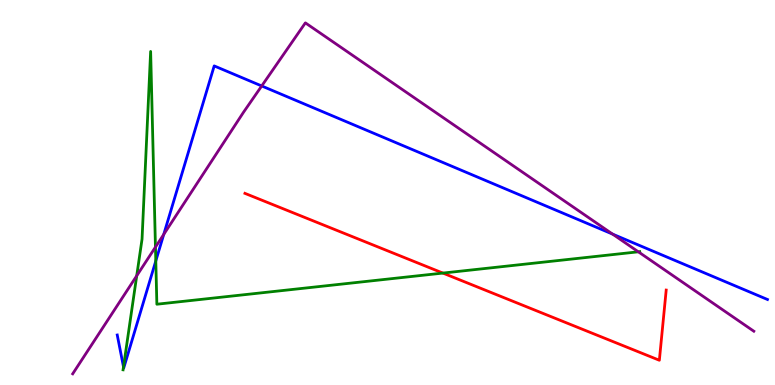[{'lines': ['blue', 'red'], 'intersections': []}, {'lines': ['green', 'red'], 'intersections': [{'x': 5.71, 'y': 2.91}]}, {'lines': ['purple', 'red'], 'intersections': []}, {'lines': ['blue', 'green'], 'intersections': [{'x': 1.59, 'y': 0.471}, {'x': 2.01, 'y': 3.22}]}, {'lines': ['blue', 'purple'], 'intersections': [{'x': 2.11, 'y': 3.91}, {'x': 3.38, 'y': 7.77}, {'x': 7.9, 'y': 3.92}]}, {'lines': ['green', 'purple'], 'intersections': [{'x': 1.76, 'y': 2.84}, {'x': 2.01, 'y': 3.58}, {'x': 8.24, 'y': 3.46}]}]